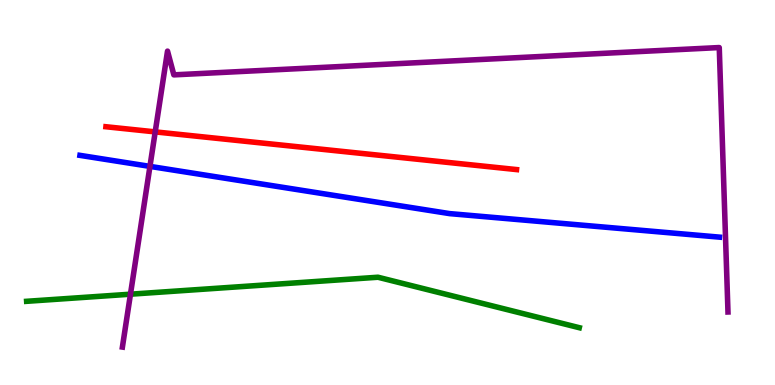[{'lines': ['blue', 'red'], 'intersections': []}, {'lines': ['green', 'red'], 'intersections': []}, {'lines': ['purple', 'red'], 'intersections': [{'x': 2.0, 'y': 6.57}]}, {'lines': ['blue', 'green'], 'intersections': []}, {'lines': ['blue', 'purple'], 'intersections': [{'x': 1.93, 'y': 5.68}]}, {'lines': ['green', 'purple'], 'intersections': [{'x': 1.68, 'y': 2.36}]}]